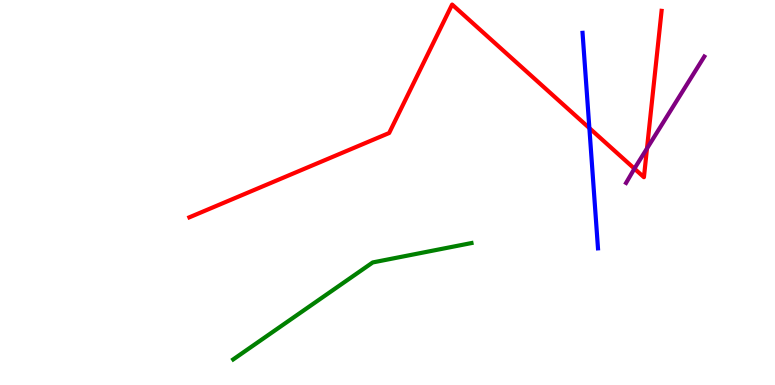[{'lines': ['blue', 'red'], 'intersections': [{'x': 7.6, 'y': 6.67}]}, {'lines': ['green', 'red'], 'intersections': []}, {'lines': ['purple', 'red'], 'intersections': [{'x': 8.19, 'y': 5.62}, {'x': 8.35, 'y': 6.14}]}, {'lines': ['blue', 'green'], 'intersections': []}, {'lines': ['blue', 'purple'], 'intersections': []}, {'lines': ['green', 'purple'], 'intersections': []}]